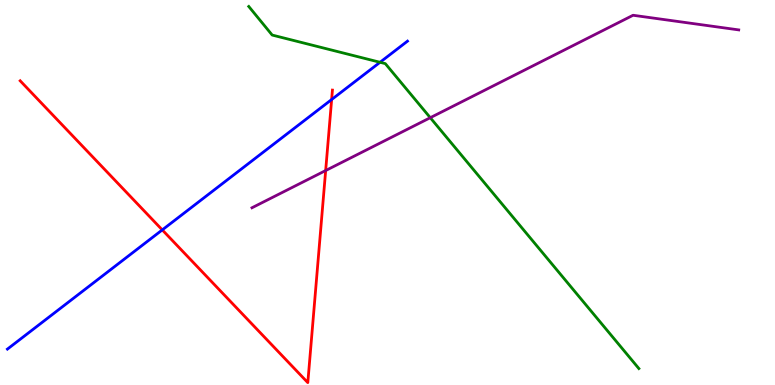[{'lines': ['blue', 'red'], 'intersections': [{'x': 2.09, 'y': 4.03}, {'x': 4.28, 'y': 7.41}]}, {'lines': ['green', 'red'], 'intersections': []}, {'lines': ['purple', 'red'], 'intersections': [{'x': 4.2, 'y': 5.57}]}, {'lines': ['blue', 'green'], 'intersections': [{'x': 4.9, 'y': 8.38}]}, {'lines': ['blue', 'purple'], 'intersections': []}, {'lines': ['green', 'purple'], 'intersections': [{'x': 5.55, 'y': 6.94}]}]